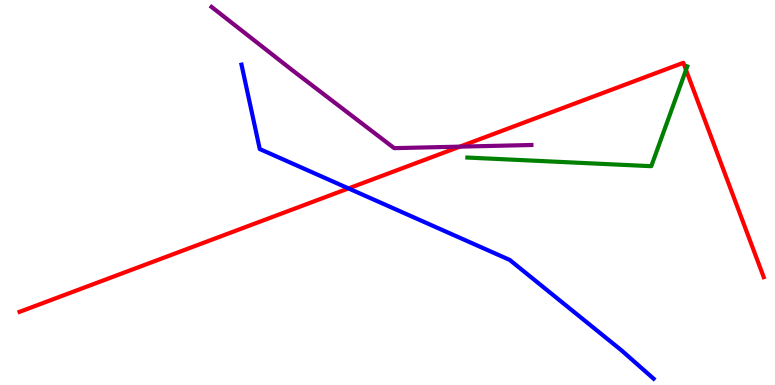[{'lines': ['blue', 'red'], 'intersections': [{'x': 4.5, 'y': 5.11}]}, {'lines': ['green', 'red'], 'intersections': [{'x': 8.85, 'y': 8.18}]}, {'lines': ['purple', 'red'], 'intersections': [{'x': 5.93, 'y': 6.19}]}, {'lines': ['blue', 'green'], 'intersections': []}, {'lines': ['blue', 'purple'], 'intersections': []}, {'lines': ['green', 'purple'], 'intersections': []}]